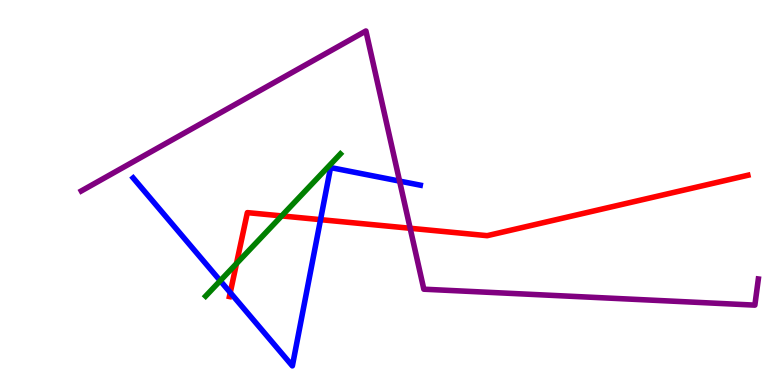[{'lines': ['blue', 'red'], 'intersections': [{'x': 2.97, 'y': 2.4}, {'x': 4.14, 'y': 4.29}]}, {'lines': ['green', 'red'], 'intersections': [{'x': 3.05, 'y': 3.15}, {'x': 3.63, 'y': 4.39}]}, {'lines': ['purple', 'red'], 'intersections': [{'x': 5.29, 'y': 4.07}]}, {'lines': ['blue', 'green'], 'intersections': [{'x': 2.84, 'y': 2.71}]}, {'lines': ['blue', 'purple'], 'intersections': [{'x': 5.16, 'y': 5.3}]}, {'lines': ['green', 'purple'], 'intersections': []}]